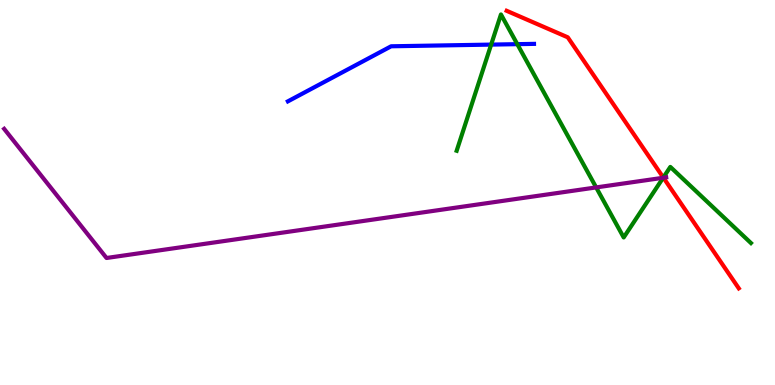[{'lines': ['blue', 'red'], 'intersections': []}, {'lines': ['green', 'red'], 'intersections': [{'x': 8.56, 'y': 5.39}]}, {'lines': ['purple', 'red'], 'intersections': [{'x': 8.56, 'y': 5.38}]}, {'lines': ['blue', 'green'], 'intersections': [{'x': 6.34, 'y': 8.84}, {'x': 6.67, 'y': 8.85}]}, {'lines': ['blue', 'purple'], 'intersections': []}, {'lines': ['green', 'purple'], 'intersections': [{'x': 7.69, 'y': 5.13}, {'x': 8.56, 'y': 5.38}]}]